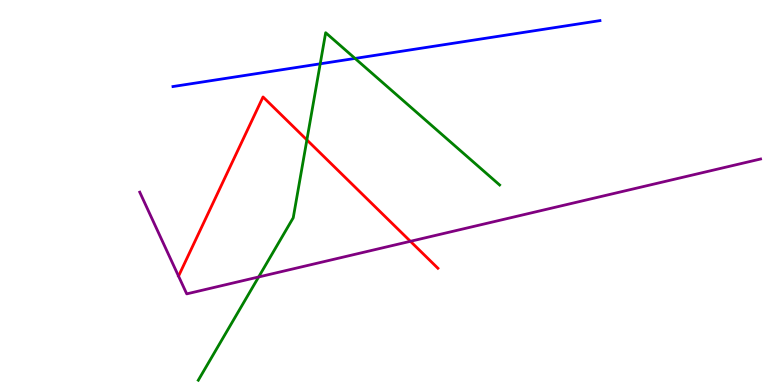[{'lines': ['blue', 'red'], 'intersections': []}, {'lines': ['green', 'red'], 'intersections': [{'x': 3.96, 'y': 6.37}]}, {'lines': ['purple', 'red'], 'intersections': [{'x': 5.3, 'y': 3.73}]}, {'lines': ['blue', 'green'], 'intersections': [{'x': 4.13, 'y': 8.34}, {'x': 4.58, 'y': 8.48}]}, {'lines': ['blue', 'purple'], 'intersections': []}, {'lines': ['green', 'purple'], 'intersections': [{'x': 3.34, 'y': 2.81}]}]